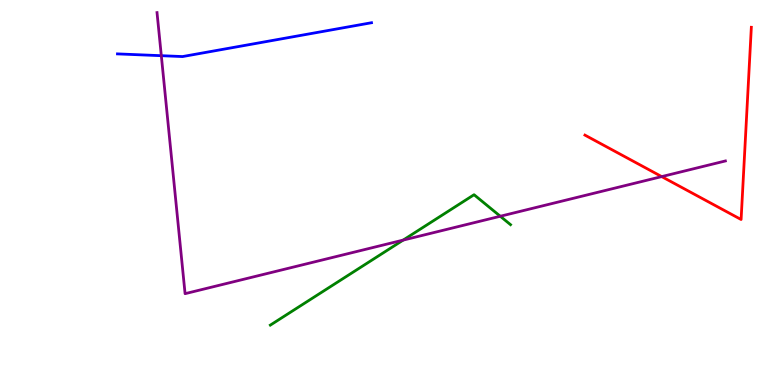[{'lines': ['blue', 'red'], 'intersections': []}, {'lines': ['green', 'red'], 'intersections': []}, {'lines': ['purple', 'red'], 'intersections': [{'x': 8.54, 'y': 5.41}]}, {'lines': ['blue', 'green'], 'intersections': []}, {'lines': ['blue', 'purple'], 'intersections': [{'x': 2.08, 'y': 8.55}]}, {'lines': ['green', 'purple'], 'intersections': [{'x': 5.2, 'y': 3.76}, {'x': 6.46, 'y': 4.38}]}]